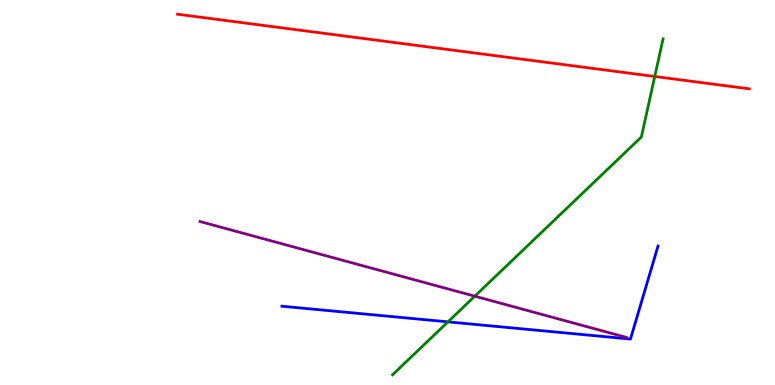[{'lines': ['blue', 'red'], 'intersections': []}, {'lines': ['green', 'red'], 'intersections': [{'x': 8.45, 'y': 8.01}]}, {'lines': ['purple', 'red'], 'intersections': []}, {'lines': ['blue', 'green'], 'intersections': [{'x': 5.78, 'y': 1.64}]}, {'lines': ['blue', 'purple'], 'intersections': []}, {'lines': ['green', 'purple'], 'intersections': [{'x': 6.13, 'y': 2.31}]}]